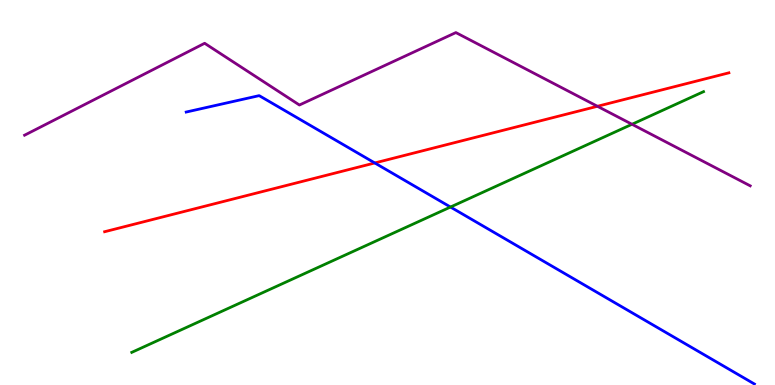[{'lines': ['blue', 'red'], 'intersections': [{'x': 4.84, 'y': 5.77}]}, {'lines': ['green', 'red'], 'intersections': []}, {'lines': ['purple', 'red'], 'intersections': [{'x': 7.71, 'y': 7.24}]}, {'lines': ['blue', 'green'], 'intersections': [{'x': 5.81, 'y': 4.62}]}, {'lines': ['blue', 'purple'], 'intersections': []}, {'lines': ['green', 'purple'], 'intersections': [{'x': 8.15, 'y': 6.77}]}]